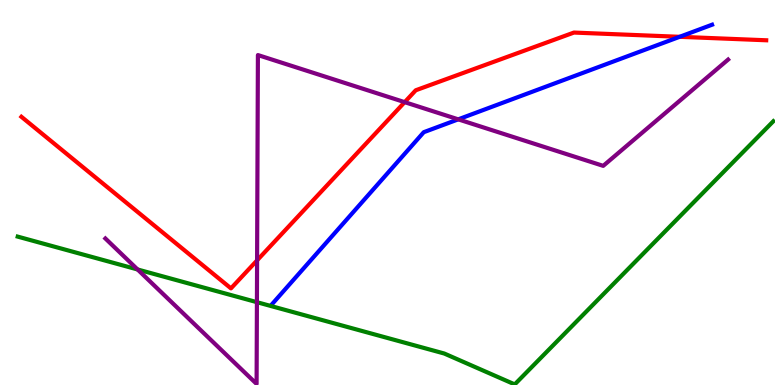[{'lines': ['blue', 'red'], 'intersections': [{'x': 8.77, 'y': 9.04}]}, {'lines': ['green', 'red'], 'intersections': []}, {'lines': ['purple', 'red'], 'intersections': [{'x': 3.32, 'y': 3.24}, {'x': 5.22, 'y': 7.35}]}, {'lines': ['blue', 'green'], 'intersections': []}, {'lines': ['blue', 'purple'], 'intersections': [{'x': 5.91, 'y': 6.9}]}, {'lines': ['green', 'purple'], 'intersections': [{'x': 1.78, 'y': 3.0}, {'x': 3.32, 'y': 2.15}]}]